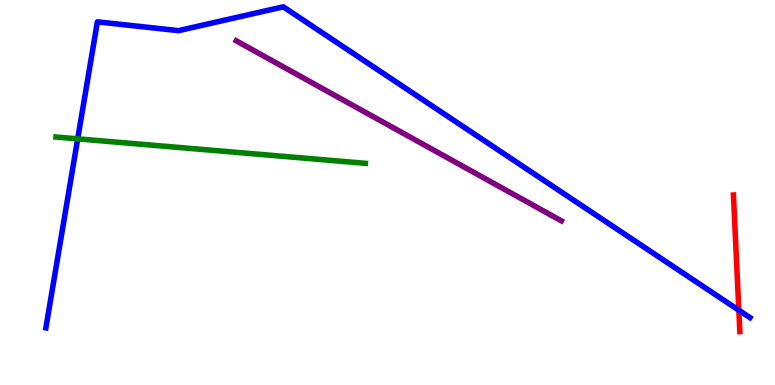[{'lines': ['blue', 'red'], 'intersections': [{'x': 9.53, 'y': 1.94}]}, {'lines': ['green', 'red'], 'intersections': []}, {'lines': ['purple', 'red'], 'intersections': []}, {'lines': ['blue', 'green'], 'intersections': [{'x': 1.0, 'y': 6.39}]}, {'lines': ['blue', 'purple'], 'intersections': []}, {'lines': ['green', 'purple'], 'intersections': []}]